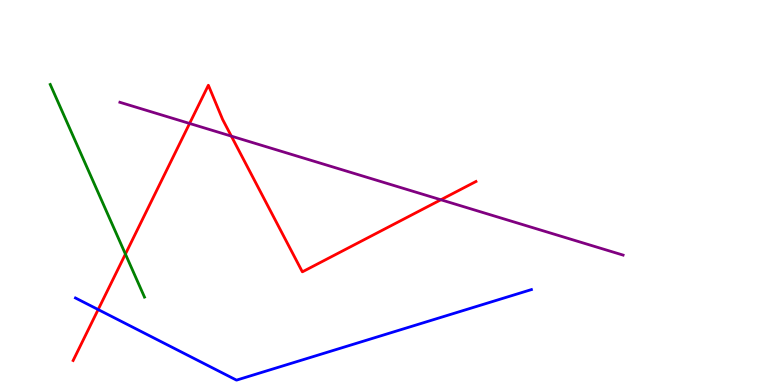[{'lines': ['blue', 'red'], 'intersections': [{'x': 1.27, 'y': 1.96}]}, {'lines': ['green', 'red'], 'intersections': [{'x': 1.62, 'y': 3.4}]}, {'lines': ['purple', 'red'], 'intersections': [{'x': 2.45, 'y': 6.79}, {'x': 2.99, 'y': 6.46}, {'x': 5.69, 'y': 4.81}]}, {'lines': ['blue', 'green'], 'intersections': []}, {'lines': ['blue', 'purple'], 'intersections': []}, {'lines': ['green', 'purple'], 'intersections': []}]